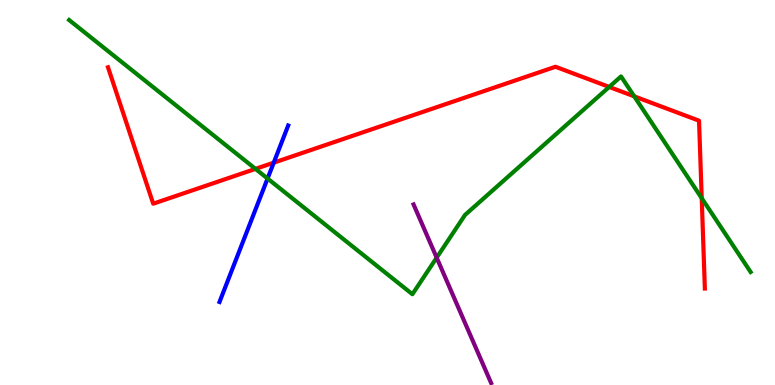[{'lines': ['blue', 'red'], 'intersections': [{'x': 3.53, 'y': 5.78}]}, {'lines': ['green', 'red'], 'intersections': [{'x': 3.3, 'y': 5.61}, {'x': 7.86, 'y': 7.74}, {'x': 8.18, 'y': 7.5}, {'x': 9.05, 'y': 4.85}]}, {'lines': ['purple', 'red'], 'intersections': []}, {'lines': ['blue', 'green'], 'intersections': [{'x': 3.45, 'y': 5.36}]}, {'lines': ['blue', 'purple'], 'intersections': []}, {'lines': ['green', 'purple'], 'intersections': [{'x': 5.63, 'y': 3.31}]}]